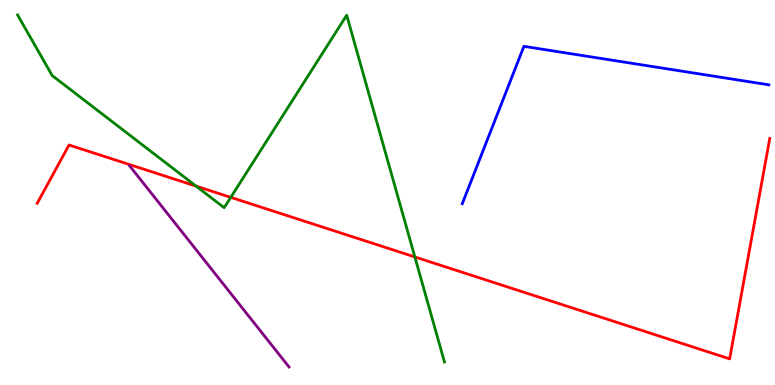[{'lines': ['blue', 'red'], 'intersections': []}, {'lines': ['green', 'red'], 'intersections': [{'x': 2.53, 'y': 5.17}, {'x': 2.98, 'y': 4.87}, {'x': 5.35, 'y': 3.33}]}, {'lines': ['purple', 'red'], 'intersections': []}, {'lines': ['blue', 'green'], 'intersections': []}, {'lines': ['blue', 'purple'], 'intersections': []}, {'lines': ['green', 'purple'], 'intersections': []}]